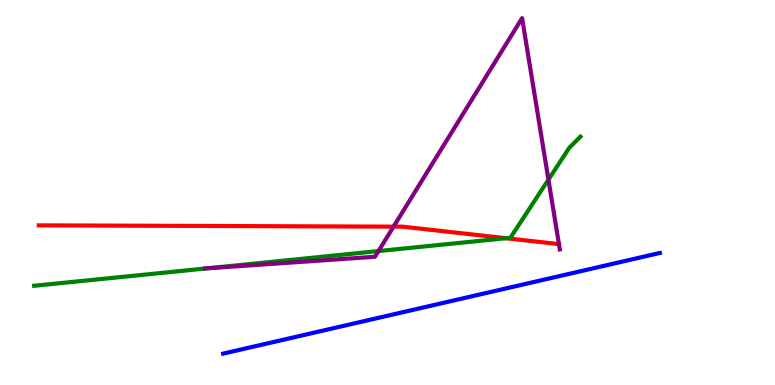[{'lines': ['blue', 'red'], 'intersections': []}, {'lines': ['green', 'red'], 'intersections': [{'x': 6.53, 'y': 3.81}]}, {'lines': ['purple', 'red'], 'intersections': [{'x': 5.08, 'y': 4.11}, {'x': 7.21, 'y': 3.66}]}, {'lines': ['blue', 'green'], 'intersections': []}, {'lines': ['blue', 'purple'], 'intersections': []}, {'lines': ['green', 'purple'], 'intersections': [{'x': 2.68, 'y': 3.03}, {'x': 4.88, 'y': 3.48}, {'x': 7.08, 'y': 5.33}]}]